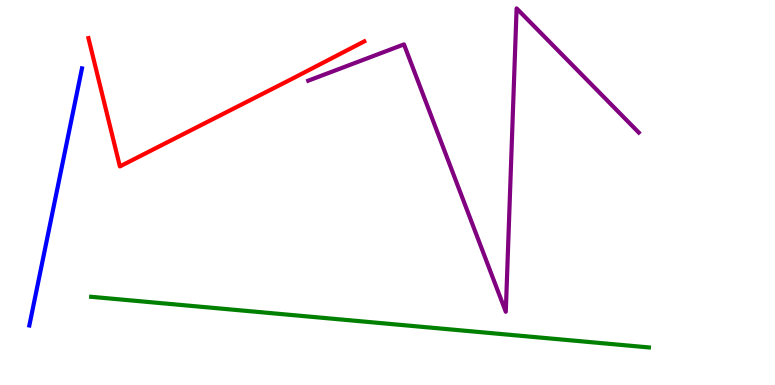[{'lines': ['blue', 'red'], 'intersections': []}, {'lines': ['green', 'red'], 'intersections': []}, {'lines': ['purple', 'red'], 'intersections': []}, {'lines': ['blue', 'green'], 'intersections': []}, {'lines': ['blue', 'purple'], 'intersections': []}, {'lines': ['green', 'purple'], 'intersections': []}]